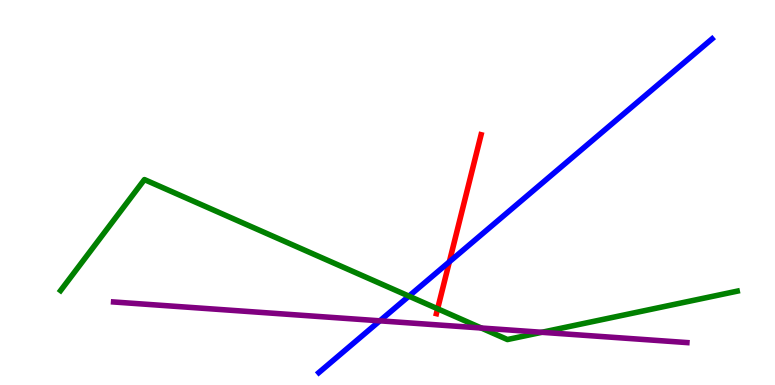[{'lines': ['blue', 'red'], 'intersections': [{'x': 5.8, 'y': 3.2}]}, {'lines': ['green', 'red'], 'intersections': [{'x': 5.65, 'y': 1.98}]}, {'lines': ['purple', 'red'], 'intersections': []}, {'lines': ['blue', 'green'], 'intersections': [{'x': 5.28, 'y': 2.31}]}, {'lines': ['blue', 'purple'], 'intersections': [{'x': 4.9, 'y': 1.67}]}, {'lines': ['green', 'purple'], 'intersections': [{'x': 6.21, 'y': 1.48}, {'x': 6.99, 'y': 1.37}]}]